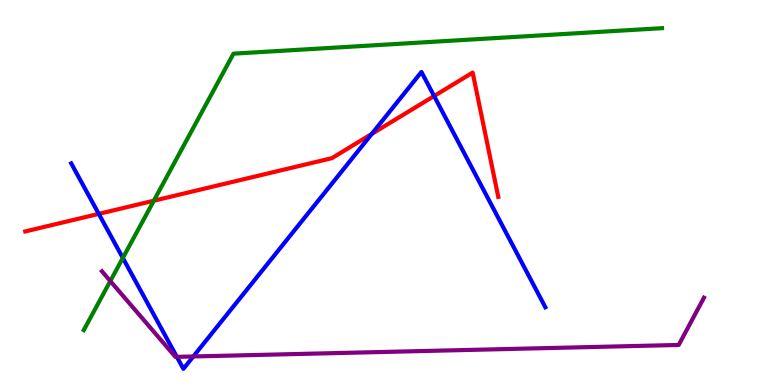[{'lines': ['blue', 'red'], 'intersections': [{'x': 1.27, 'y': 4.45}, {'x': 4.8, 'y': 6.52}, {'x': 5.6, 'y': 7.51}]}, {'lines': ['green', 'red'], 'intersections': [{'x': 1.99, 'y': 4.79}]}, {'lines': ['purple', 'red'], 'intersections': []}, {'lines': ['blue', 'green'], 'intersections': [{'x': 1.58, 'y': 3.3}]}, {'lines': ['blue', 'purple'], 'intersections': [{'x': 2.28, 'y': 0.731}, {'x': 2.49, 'y': 0.741}]}, {'lines': ['green', 'purple'], 'intersections': [{'x': 1.42, 'y': 2.7}]}]